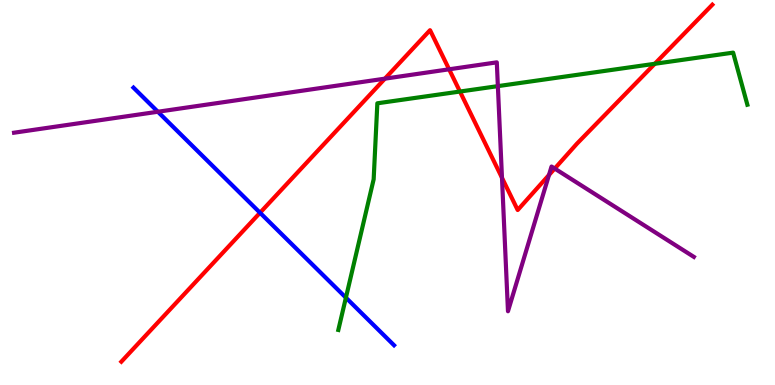[{'lines': ['blue', 'red'], 'intersections': [{'x': 3.36, 'y': 4.47}]}, {'lines': ['green', 'red'], 'intersections': [{'x': 5.93, 'y': 7.62}, {'x': 8.45, 'y': 8.34}]}, {'lines': ['purple', 'red'], 'intersections': [{'x': 4.97, 'y': 7.96}, {'x': 5.79, 'y': 8.2}, {'x': 6.48, 'y': 5.38}, {'x': 7.08, 'y': 5.46}, {'x': 7.16, 'y': 5.62}]}, {'lines': ['blue', 'green'], 'intersections': [{'x': 4.46, 'y': 2.27}]}, {'lines': ['blue', 'purple'], 'intersections': [{'x': 2.04, 'y': 7.1}]}, {'lines': ['green', 'purple'], 'intersections': [{'x': 6.42, 'y': 7.76}]}]